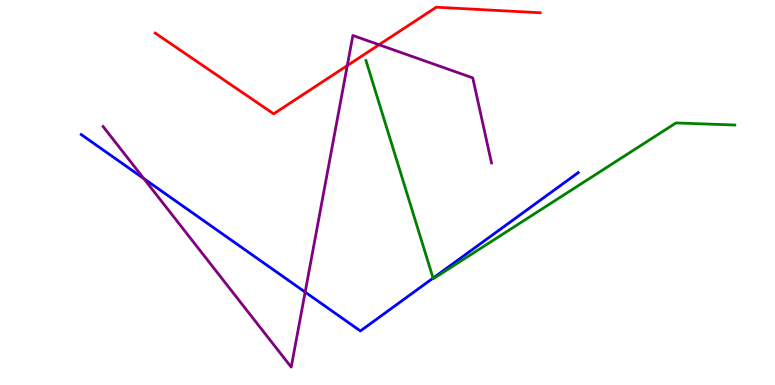[{'lines': ['blue', 'red'], 'intersections': []}, {'lines': ['green', 'red'], 'intersections': []}, {'lines': ['purple', 'red'], 'intersections': [{'x': 4.48, 'y': 8.3}, {'x': 4.89, 'y': 8.84}]}, {'lines': ['blue', 'green'], 'intersections': [{'x': 5.59, 'y': 2.78}]}, {'lines': ['blue', 'purple'], 'intersections': [{'x': 1.86, 'y': 5.36}, {'x': 3.94, 'y': 2.41}]}, {'lines': ['green', 'purple'], 'intersections': []}]